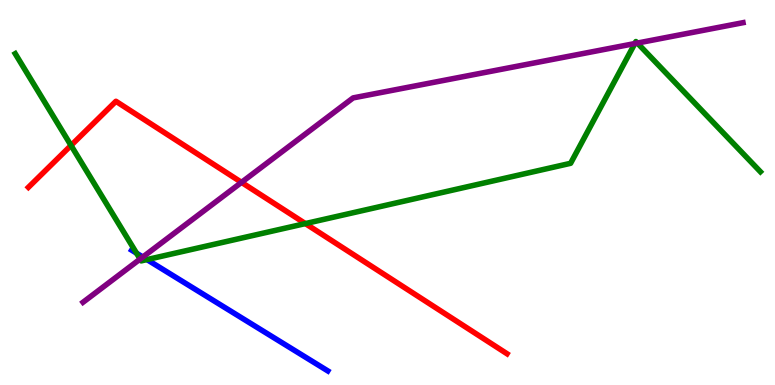[{'lines': ['blue', 'red'], 'intersections': []}, {'lines': ['green', 'red'], 'intersections': [{'x': 0.916, 'y': 6.22}, {'x': 3.94, 'y': 4.19}]}, {'lines': ['purple', 'red'], 'intersections': [{'x': 3.12, 'y': 5.26}]}, {'lines': ['blue', 'green'], 'intersections': [{'x': 1.76, 'y': 3.42}, {'x': 1.9, 'y': 3.26}]}, {'lines': ['blue', 'purple'], 'intersections': [{'x': 1.84, 'y': 3.32}]}, {'lines': ['green', 'purple'], 'intersections': [{'x': 1.81, 'y': 3.27}, {'x': 8.19, 'y': 8.87}, {'x': 8.22, 'y': 8.88}]}]